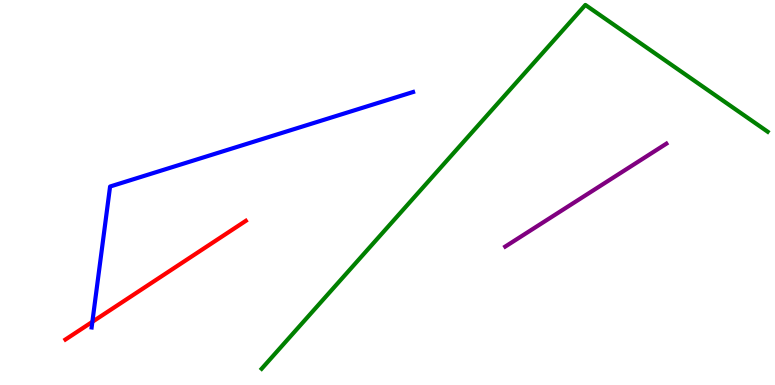[{'lines': ['blue', 'red'], 'intersections': [{'x': 1.19, 'y': 1.64}]}, {'lines': ['green', 'red'], 'intersections': []}, {'lines': ['purple', 'red'], 'intersections': []}, {'lines': ['blue', 'green'], 'intersections': []}, {'lines': ['blue', 'purple'], 'intersections': []}, {'lines': ['green', 'purple'], 'intersections': []}]